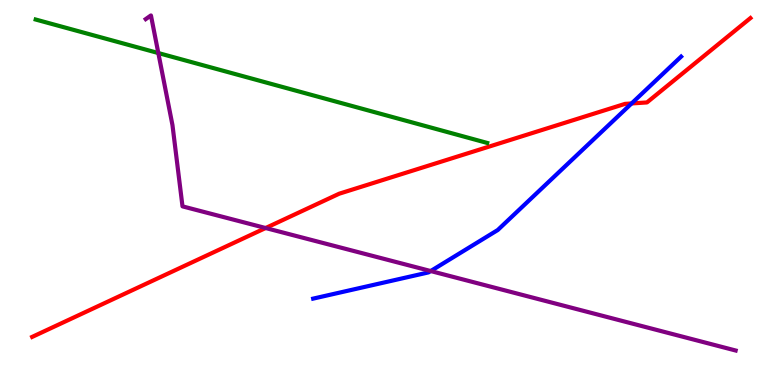[{'lines': ['blue', 'red'], 'intersections': [{'x': 8.15, 'y': 7.31}]}, {'lines': ['green', 'red'], 'intersections': []}, {'lines': ['purple', 'red'], 'intersections': [{'x': 3.43, 'y': 4.08}]}, {'lines': ['blue', 'green'], 'intersections': []}, {'lines': ['blue', 'purple'], 'intersections': [{'x': 5.56, 'y': 2.96}]}, {'lines': ['green', 'purple'], 'intersections': [{'x': 2.04, 'y': 8.62}]}]